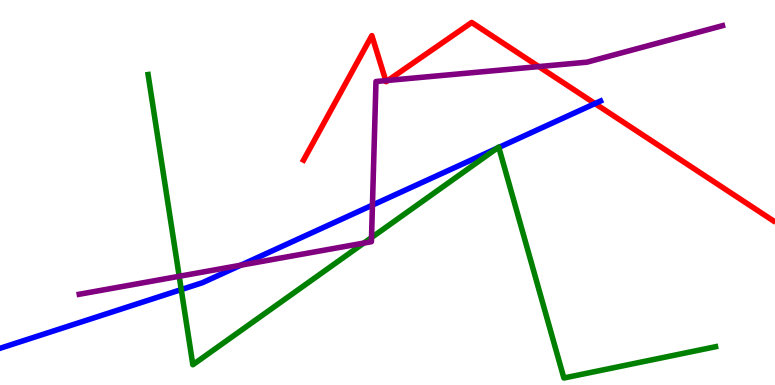[{'lines': ['blue', 'red'], 'intersections': [{'x': 7.68, 'y': 7.31}]}, {'lines': ['green', 'red'], 'intersections': []}, {'lines': ['purple', 'red'], 'intersections': [{'x': 4.98, 'y': 7.91}, {'x': 5.01, 'y': 7.91}, {'x': 6.95, 'y': 8.27}]}, {'lines': ['blue', 'green'], 'intersections': [{'x': 2.34, 'y': 2.48}, {'x': 6.41, 'y': 6.15}, {'x': 6.44, 'y': 6.17}]}, {'lines': ['blue', 'purple'], 'intersections': [{'x': 3.11, 'y': 3.11}, {'x': 4.81, 'y': 4.67}]}, {'lines': ['green', 'purple'], 'intersections': [{'x': 2.31, 'y': 2.82}, {'x': 4.69, 'y': 3.69}, {'x': 4.79, 'y': 3.83}]}]